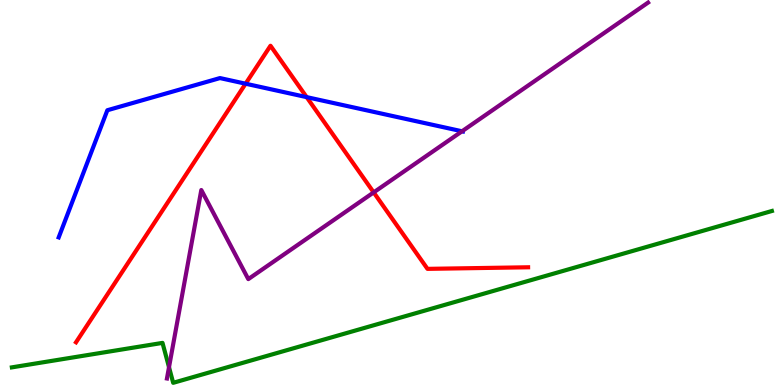[{'lines': ['blue', 'red'], 'intersections': [{'x': 3.17, 'y': 7.83}, {'x': 3.96, 'y': 7.48}]}, {'lines': ['green', 'red'], 'intersections': []}, {'lines': ['purple', 'red'], 'intersections': [{'x': 4.82, 'y': 5.0}]}, {'lines': ['blue', 'green'], 'intersections': []}, {'lines': ['blue', 'purple'], 'intersections': [{'x': 5.96, 'y': 6.59}]}, {'lines': ['green', 'purple'], 'intersections': [{'x': 2.18, 'y': 0.462}]}]